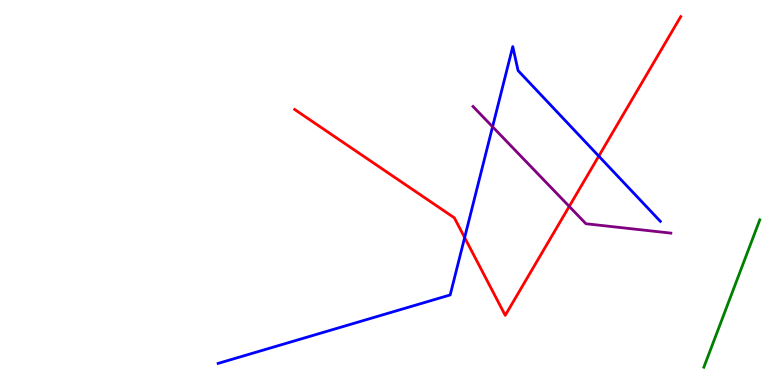[{'lines': ['blue', 'red'], 'intersections': [{'x': 6.0, 'y': 3.83}, {'x': 7.73, 'y': 5.94}]}, {'lines': ['green', 'red'], 'intersections': []}, {'lines': ['purple', 'red'], 'intersections': [{'x': 7.34, 'y': 4.64}]}, {'lines': ['blue', 'green'], 'intersections': []}, {'lines': ['blue', 'purple'], 'intersections': [{'x': 6.36, 'y': 6.71}]}, {'lines': ['green', 'purple'], 'intersections': []}]